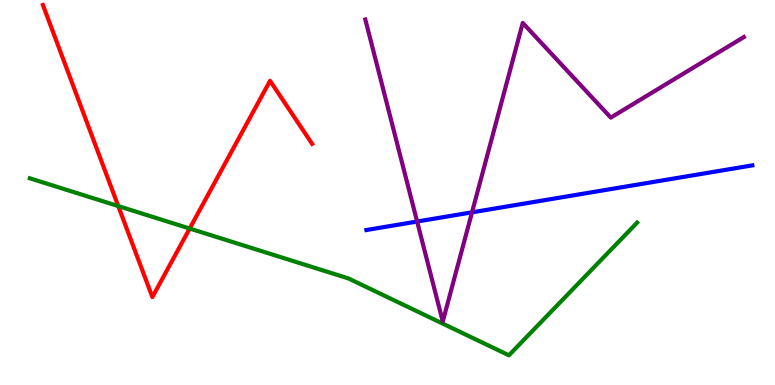[{'lines': ['blue', 'red'], 'intersections': []}, {'lines': ['green', 'red'], 'intersections': [{'x': 1.53, 'y': 4.65}, {'x': 2.45, 'y': 4.06}]}, {'lines': ['purple', 'red'], 'intersections': []}, {'lines': ['blue', 'green'], 'intersections': []}, {'lines': ['blue', 'purple'], 'intersections': [{'x': 5.38, 'y': 4.25}, {'x': 6.09, 'y': 4.48}]}, {'lines': ['green', 'purple'], 'intersections': []}]